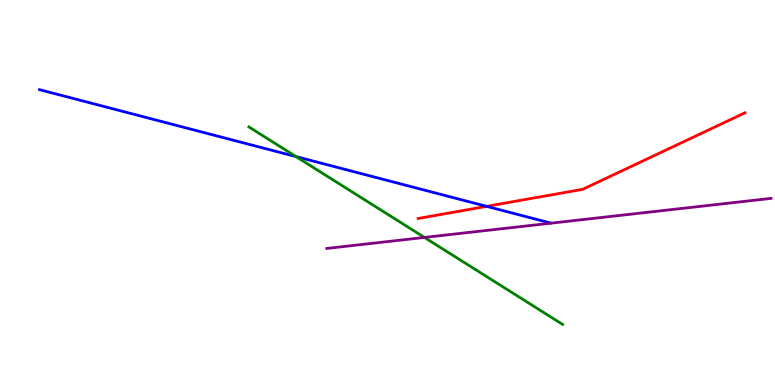[{'lines': ['blue', 'red'], 'intersections': [{'x': 6.28, 'y': 4.64}]}, {'lines': ['green', 'red'], 'intersections': []}, {'lines': ['purple', 'red'], 'intersections': []}, {'lines': ['blue', 'green'], 'intersections': [{'x': 3.82, 'y': 5.93}]}, {'lines': ['blue', 'purple'], 'intersections': []}, {'lines': ['green', 'purple'], 'intersections': [{'x': 5.48, 'y': 3.83}]}]